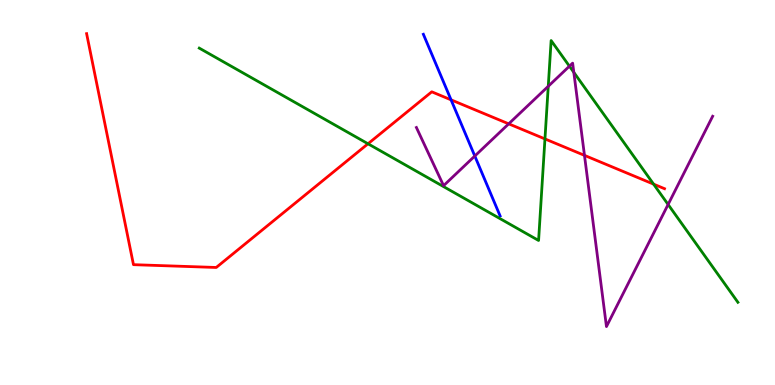[{'lines': ['blue', 'red'], 'intersections': [{'x': 5.82, 'y': 7.41}]}, {'lines': ['green', 'red'], 'intersections': [{'x': 4.75, 'y': 6.27}, {'x': 7.03, 'y': 6.39}, {'x': 8.43, 'y': 5.22}]}, {'lines': ['purple', 'red'], 'intersections': [{'x': 6.56, 'y': 6.78}, {'x': 7.54, 'y': 5.96}]}, {'lines': ['blue', 'green'], 'intersections': []}, {'lines': ['blue', 'purple'], 'intersections': [{'x': 6.13, 'y': 5.95}]}, {'lines': ['green', 'purple'], 'intersections': [{'x': 7.07, 'y': 7.76}, {'x': 7.35, 'y': 8.28}, {'x': 7.4, 'y': 8.12}, {'x': 8.62, 'y': 4.69}]}]